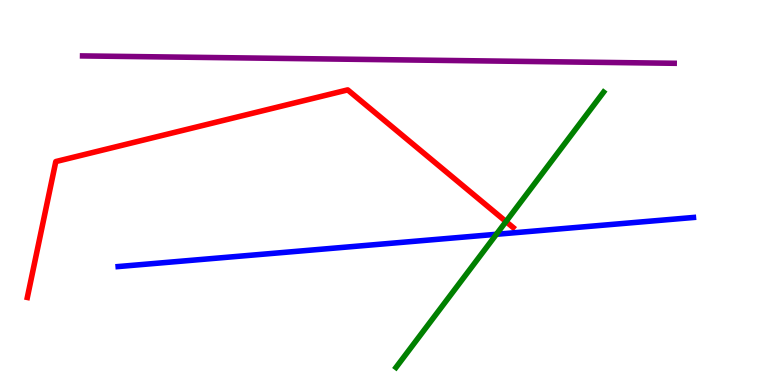[{'lines': ['blue', 'red'], 'intersections': []}, {'lines': ['green', 'red'], 'intersections': [{'x': 6.53, 'y': 4.25}]}, {'lines': ['purple', 'red'], 'intersections': []}, {'lines': ['blue', 'green'], 'intersections': [{'x': 6.41, 'y': 3.91}]}, {'lines': ['blue', 'purple'], 'intersections': []}, {'lines': ['green', 'purple'], 'intersections': []}]